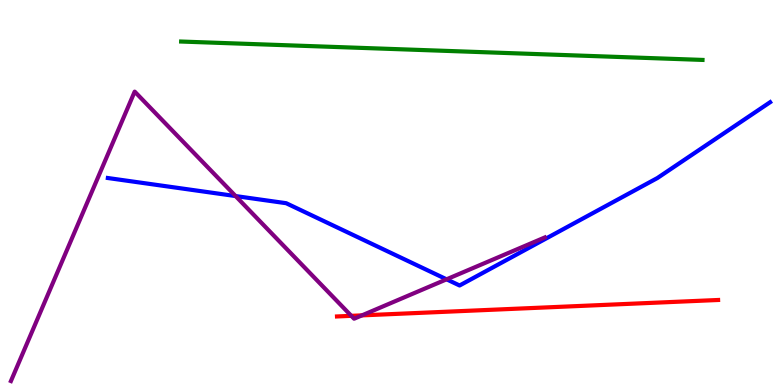[{'lines': ['blue', 'red'], 'intersections': []}, {'lines': ['green', 'red'], 'intersections': []}, {'lines': ['purple', 'red'], 'intersections': [{'x': 4.53, 'y': 1.8}, {'x': 4.67, 'y': 1.81}]}, {'lines': ['blue', 'green'], 'intersections': []}, {'lines': ['blue', 'purple'], 'intersections': [{'x': 3.04, 'y': 4.91}, {'x': 5.76, 'y': 2.75}]}, {'lines': ['green', 'purple'], 'intersections': []}]